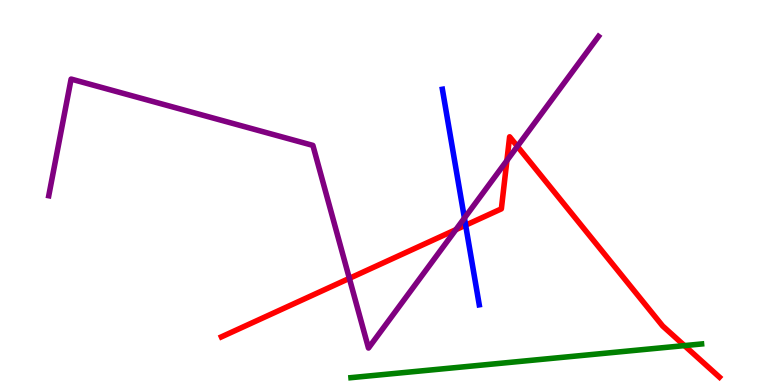[{'lines': ['blue', 'red'], 'intersections': [{'x': 6.01, 'y': 4.15}]}, {'lines': ['green', 'red'], 'intersections': [{'x': 8.83, 'y': 1.02}]}, {'lines': ['purple', 'red'], 'intersections': [{'x': 4.51, 'y': 2.77}, {'x': 5.88, 'y': 4.03}, {'x': 6.54, 'y': 5.83}, {'x': 6.68, 'y': 6.2}]}, {'lines': ['blue', 'green'], 'intersections': []}, {'lines': ['blue', 'purple'], 'intersections': [{'x': 5.99, 'y': 4.34}]}, {'lines': ['green', 'purple'], 'intersections': []}]